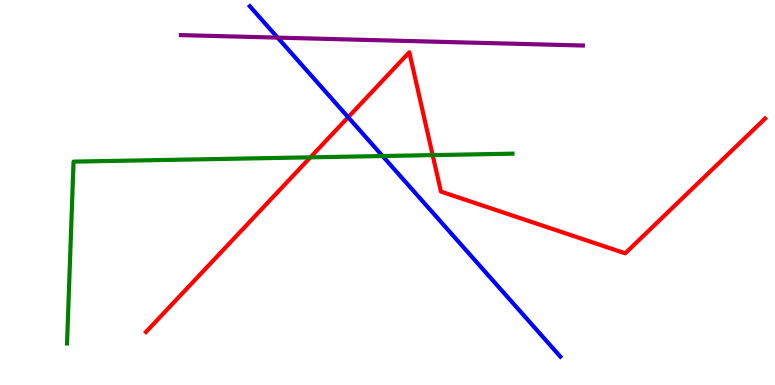[{'lines': ['blue', 'red'], 'intersections': [{'x': 4.49, 'y': 6.96}]}, {'lines': ['green', 'red'], 'intersections': [{'x': 4.01, 'y': 5.91}, {'x': 5.58, 'y': 5.97}]}, {'lines': ['purple', 'red'], 'intersections': []}, {'lines': ['blue', 'green'], 'intersections': [{'x': 4.94, 'y': 5.95}]}, {'lines': ['blue', 'purple'], 'intersections': [{'x': 3.58, 'y': 9.02}]}, {'lines': ['green', 'purple'], 'intersections': []}]